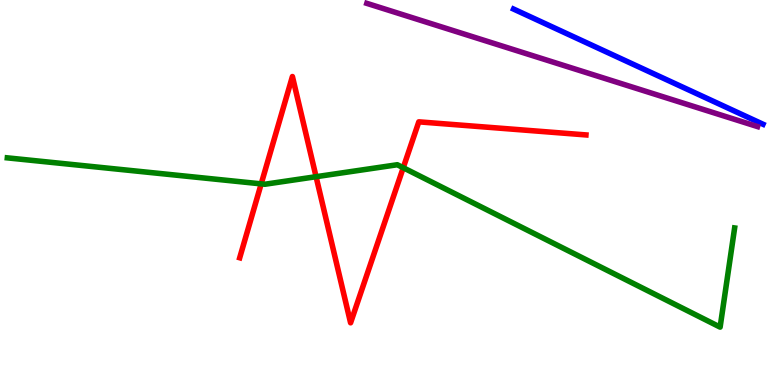[{'lines': ['blue', 'red'], 'intersections': []}, {'lines': ['green', 'red'], 'intersections': [{'x': 3.37, 'y': 5.22}, {'x': 4.08, 'y': 5.41}, {'x': 5.2, 'y': 5.64}]}, {'lines': ['purple', 'red'], 'intersections': []}, {'lines': ['blue', 'green'], 'intersections': []}, {'lines': ['blue', 'purple'], 'intersections': []}, {'lines': ['green', 'purple'], 'intersections': []}]